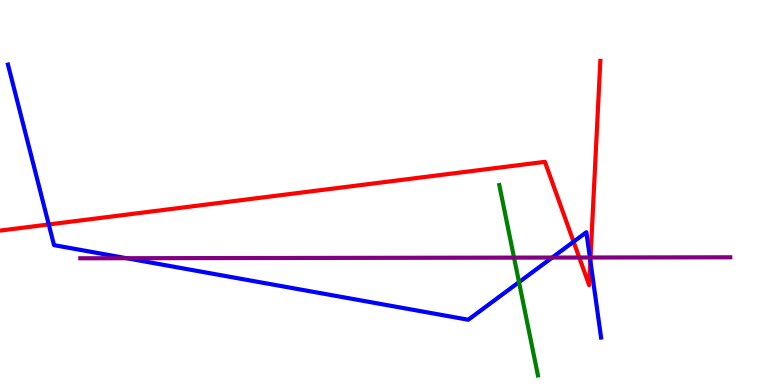[{'lines': ['blue', 'red'], 'intersections': [{'x': 0.629, 'y': 4.17}, {'x': 7.4, 'y': 3.72}, {'x': 7.62, 'y': 3.22}]}, {'lines': ['green', 'red'], 'intersections': []}, {'lines': ['purple', 'red'], 'intersections': [{'x': 7.47, 'y': 3.31}, {'x': 7.62, 'y': 3.31}]}, {'lines': ['blue', 'green'], 'intersections': [{'x': 6.7, 'y': 2.67}]}, {'lines': ['blue', 'purple'], 'intersections': [{'x': 1.63, 'y': 3.29}, {'x': 7.12, 'y': 3.31}, {'x': 7.61, 'y': 3.31}]}, {'lines': ['green', 'purple'], 'intersections': [{'x': 6.63, 'y': 3.31}]}]